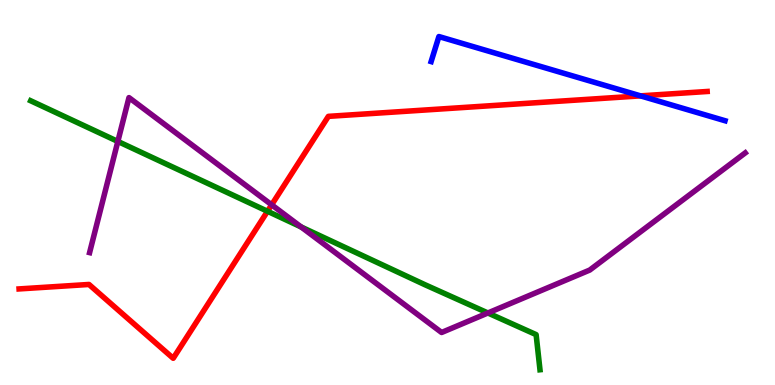[{'lines': ['blue', 'red'], 'intersections': [{'x': 8.26, 'y': 7.51}]}, {'lines': ['green', 'red'], 'intersections': [{'x': 3.45, 'y': 4.51}]}, {'lines': ['purple', 'red'], 'intersections': [{'x': 3.51, 'y': 4.68}]}, {'lines': ['blue', 'green'], 'intersections': []}, {'lines': ['blue', 'purple'], 'intersections': []}, {'lines': ['green', 'purple'], 'intersections': [{'x': 1.52, 'y': 6.33}, {'x': 3.89, 'y': 4.1}, {'x': 6.3, 'y': 1.87}]}]